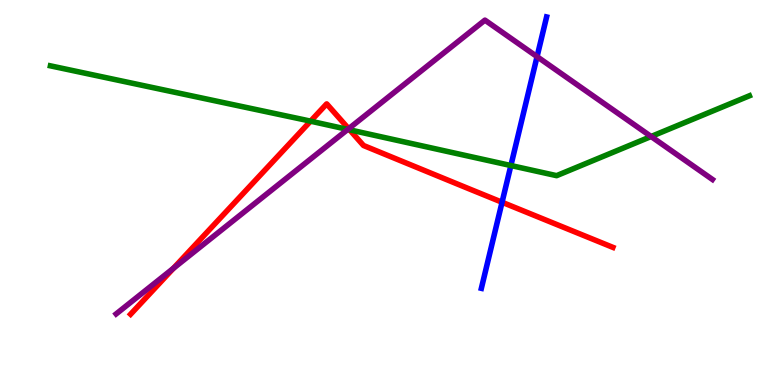[{'lines': ['blue', 'red'], 'intersections': [{'x': 6.48, 'y': 4.75}]}, {'lines': ['green', 'red'], 'intersections': [{'x': 4.01, 'y': 6.85}, {'x': 4.51, 'y': 6.63}]}, {'lines': ['purple', 'red'], 'intersections': [{'x': 2.24, 'y': 3.03}, {'x': 4.5, 'y': 6.66}]}, {'lines': ['blue', 'green'], 'intersections': [{'x': 6.59, 'y': 5.7}]}, {'lines': ['blue', 'purple'], 'intersections': [{'x': 6.93, 'y': 8.53}]}, {'lines': ['green', 'purple'], 'intersections': [{'x': 4.49, 'y': 6.64}, {'x': 8.4, 'y': 6.45}]}]